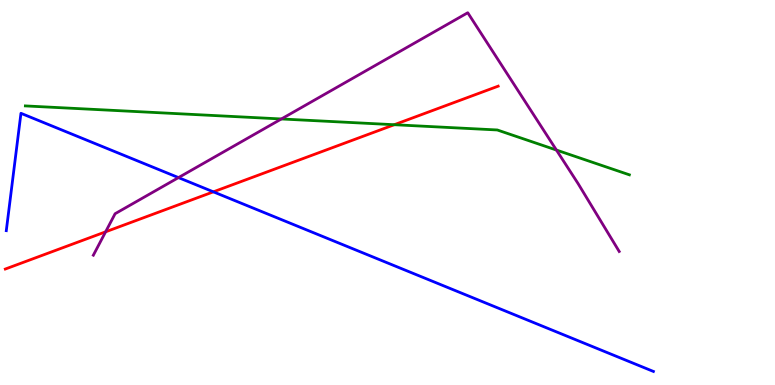[{'lines': ['blue', 'red'], 'intersections': [{'x': 2.75, 'y': 5.02}]}, {'lines': ['green', 'red'], 'intersections': [{'x': 5.09, 'y': 6.76}]}, {'lines': ['purple', 'red'], 'intersections': [{'x': 1.36, 'y': 3.98}]}, {'lines': ['blue', 'green'], 'intersections': []}, {'lines': ['blue', 'purple'], 'intersections': [{'x': 2.3, 'y': 5.39}]}, {'lines': ['green', 'purple'], 'intersections': [{'x': 3.63, 'y': 6.91}, {'x': 7.18, 'y': 6.1}]}]